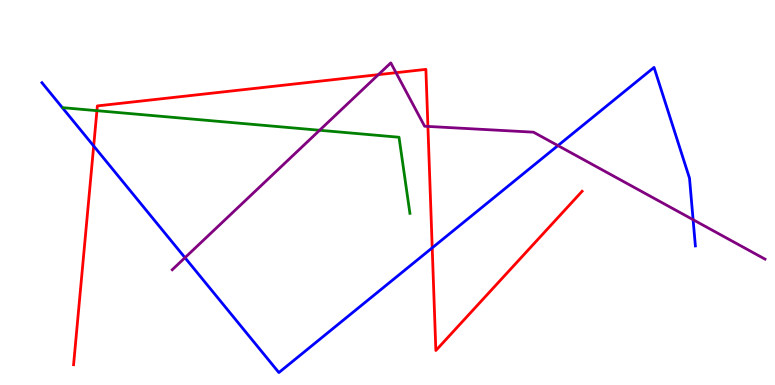[{'lines': ['blue', 'red'], 'intersections': [{'x': 1.21, 'y': 6.21}, {'x': 5.58, 'y': 3.56}]}, {'lines': ['green', 'red'], 'intersections': [{'x': 1.25, 'y': 7.13}]}, {'lines': ['purple', 'red'], 'intersections': [{'x': 4.88, 'y': 8.06}, {'x': 5.11, 'y': 8.11}, {'x': 5.52, 'y': 6.72}]}, {'lines': ['blue', 'green'], 'intersections': []}, {'lines': ['blue', 'purple'], 'intersections': [{'x': 2.39, 'y': 3.31}, {'x': 7.2, 'y': 6.22}, {'x': 8.94, 'y': 4.29}]}, {'lines': ['green', 'purple'], 'intersections': [{'x': 4.12, 'y': 6.62}]}]